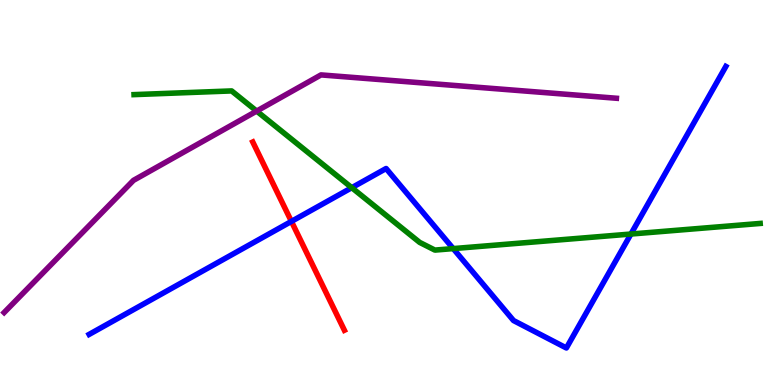[{'lines': ['blue', 'red'], 'intersections': [{'x': 3.76, 'y': 4.25}]}, {'lines': ['green', 'red'], 'intersections': []}, {'lines': ['purple', 'red'], 'intersections': []}, {'lines': ['blue', 'green'], 'intersections': [{'x': 4.54, 'y': 5.12}, {'x': 5.85, 'y': 3.54}, {'x': 8.14, 'y': 3.92}]}, {'lines': ['blue', 'purple'], 'intersections': []}, {'lines': ['green', 'purple'], 'intersections': [{'x': 3.31, 'y': 7.11}]}]